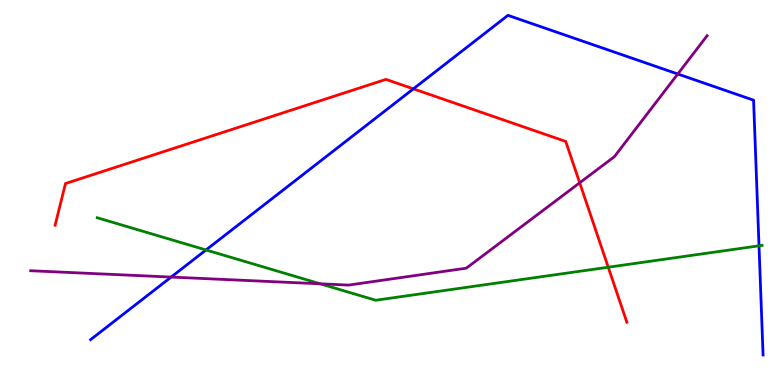[{'lines': ['blue', 'red'], 'intersections': [{'x': 5.33, 'y': 7.69}]}, {'lines': ['green', 'red'], 'intersections': [{'x': 7.85, 'y': 3.06}]}, {'lines': ['purple', 'red'], 'intersections': [{'x': 7.48, 'y': 5.25}]}, {'lines': ['blue', 'green'], 'intersections': [{'x': 2.66, 'y': 3.51}, {'x': 9.79, 'y': 3.62}]}, {'lines': ['blue', 'purple'], 'intersections': [{'x': 2.21, 'y': 2.8}, {'x': 8.75, 'y': 8.08}]}, {'lines': ['green', 'purple'], 'intersections': [{'x': 4.13, 'y': 2.63}]}]